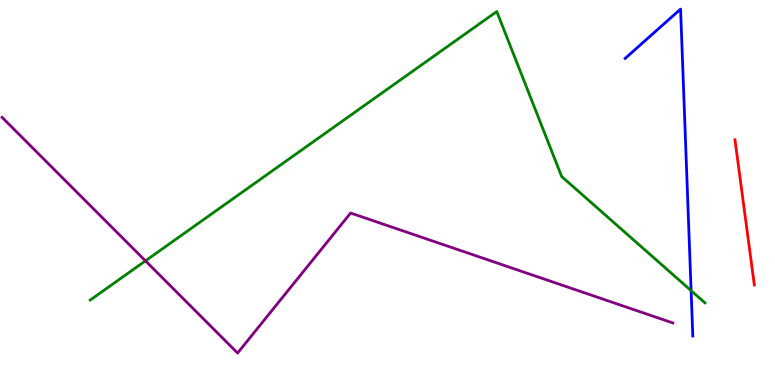[{'lines': ['blue', 'red'], 'intersections': []}, {'lines': ['green', 'red'], 'intersections': []}, {'lines': ['purple', 'red'], 'intersections': []}, {'lines': ['blue', 'green'], 'intersections': [{'x': 8.92, 'y': 2.45}]}, {'lines': ['blue', 'purple'], 'intersections': []}, {'lines': ['green', 'purple'], 'intersections': [{'x': 1.88, 'y': 3.22}]}]